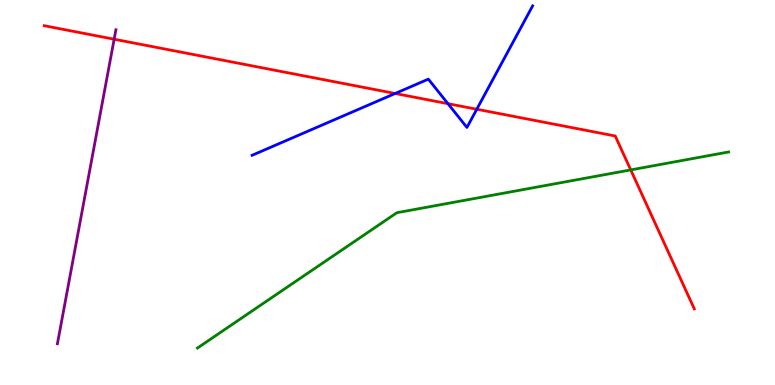[{'lines': ['blue', 'red'], 'intersections': [{'x': 5.1, 'y': 7.57}, {'x': 5.78, 'y': 7.31}, {'x': 6.15, 'y': 7.16}]}, {'lines': ['green', 'red'], 'intersections': [{'x': 8.14, 'y': 5.59}]}, {'lines': ['purple', 'red'], 'intersections': [{'x': 1.47, 'y': 8.98}]}, {'lines': ['blue', 'green'], 'intersections': []}, {'lines': ['blue', 'purple'], 'intersections': []}, {'lines': ['green', 'purple'], 'intersections': []}]